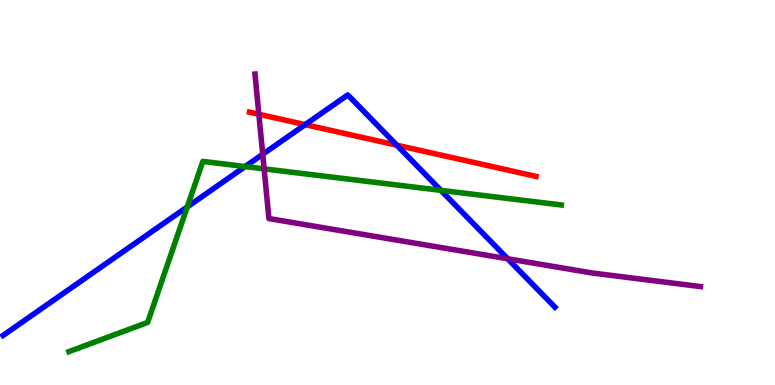[{'lines': ['blue', 'red'], 'intersections': [{'x': 3.94, 'y': 6.76}, {'x': 5.12, 'y': 6.23}]}, {'lines': ['green', 'red'], 'intersections': []}, {'lines': ['purple', 'red'], 'intersections': [{'x': 3.34, 'y': 7.03}]}, {'lines': ['blue', 'green'], 'intersections': [{'x': 2.42, 'y': 4.63}, {'x': 3.16, 'y': 5.67}, {'x': 5.69, 'y': 5.06}]}, {'lines': ['blue', 'purple'], 'intersections': [{'x': 3.39, 'y': 5.99}, {'x': 6.55, 'y': 3.28}]}, {'lines': ['green', 'purple'], 'intersections': [{'x': 3.41, 'y': 5.61}]}]